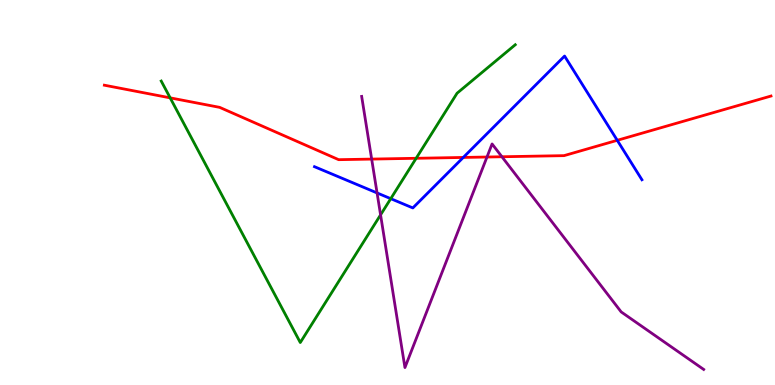[{'lines': ['blue', 'red'], 'intersections': [{'x': 5.98, 'y': 5.91}, {'x': 7.96, 'y': 6.36}]}, {'lines': ['green', 'red'], 'intersections': [{'x': 2.2, 'y': 7.46}, {'x': 5.37, 'y': 5.89}]}, {'lines': ['purple', 'red'], 'intersections': [{'x': 4.8, 'y': 5.87}, {'x': 6.28, 'y': 5.92}, {'x': 6.48, 'y': 5.93}]}, {'lines': ['blue', 'green'], 'intersections': [{'x': 5.04, 'y': 4.84}]}, {'lines': ['blue', 'purple'], 'intersections': [{'x': 4.87, 'y': 4.99}]}, {'lines': ['green', 'purple'], 'intersections': [{'x': 4.91, 'y': 4.42}]}]